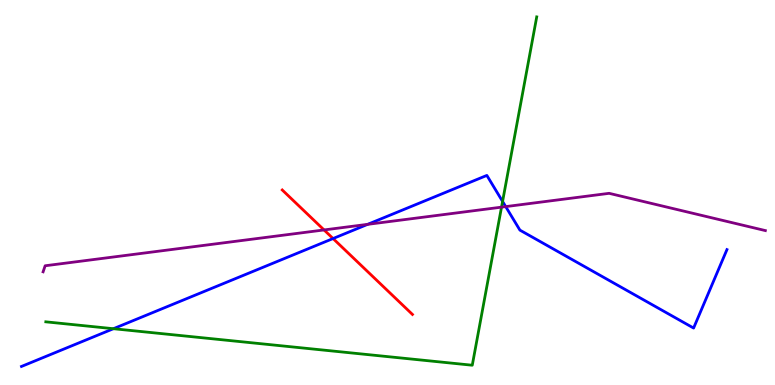[{'lines': ['blue', 'red'], 'intersections': [{'x': 4.3, 'y': 3.8}]}, {'lines': ['green', 'red'], 'intersections': []}, {'lines': ['purple', 'red'], 'intersections': [{'x': 4.18, 'y': 4.03}]}, {'lines': ['blue', 'green'], 'intersections': [{'x': 1.46, 'y': 1.46}, {'x': 6.48, 'y': 4.77}]}, {'lines': ['blue', 'purple'], 'intersections': [{'x': 4.74, 'y': 4.17}, {'x': 6.53, 'y': 4.63}]}, {'lines': ['green', 'purple'], 'intersections': [{'x': 6.47, 'y': 4.62}]}]